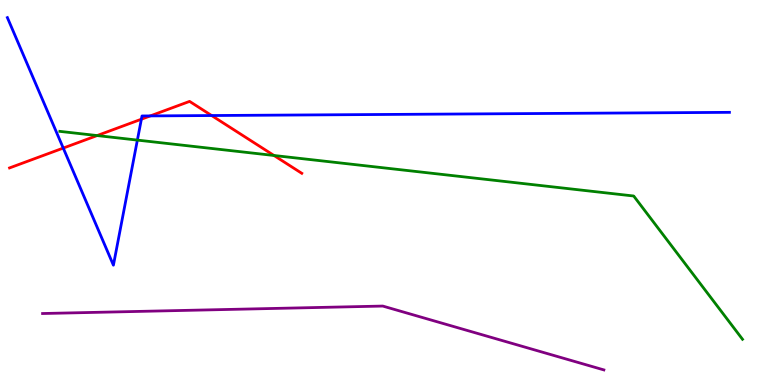[{'lines': ['blue', 'red'], 'intersections': [{'x': 0.816, 'y': 6.15}, {'x': 1.82, 'y': 6.9}, {'x': 1.94, 'y': 6.99}, {'x': 2.73, 'y': 7.0}]}, {'lines': ['green', 'red'], 'intersections': [{'x': 1.25, 'y': 6.48}, {'x': 3.54, 'y': 5.96}]}, {'lines': ['purple', 'red'], 'intersections': []}, {'lines': ['blue', 'green'], 'intersections': [{'x': 1.77, 'y': 6.36}]}, {'lines': ['blue', 'purple'], 'intersections': []}, {'lines': ['green', 'purple'], 'intersections': []}]